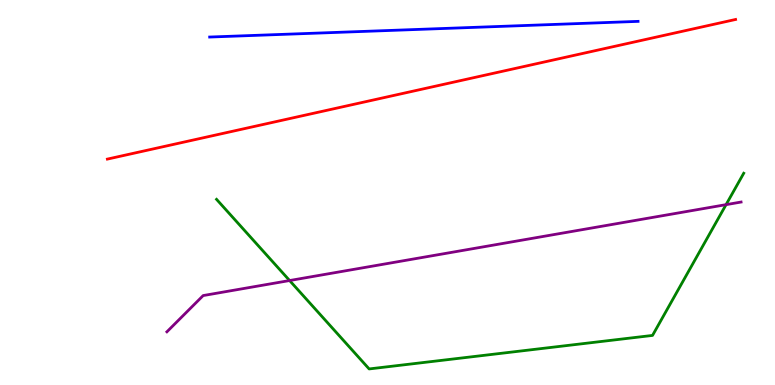[{'lines': ['blue', 'red'], 'intersections': []}, {'lines': ['green', 'red'], 'intersections': []}, {'lines': ['purple', 'red'], 'intersections': []}, {'lines': ['blue', 'green'], 'intersections': []}, {'lines': ['blue', 'purple'], 'intersections': []}, {'lines': ['green', 'purple'], 'intersections': [{'x': 3.74, 'y': 2.71}, {'x': 9.37, 'y': 4.68}]}]